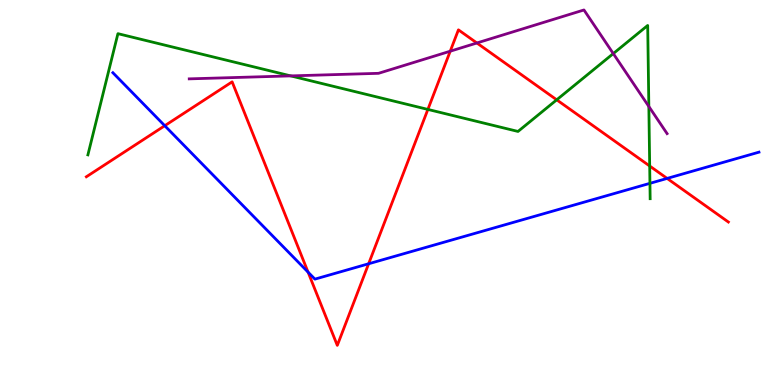[{'lines': ['blue', 'red'], 'intersections': [{'x': 2.13, 'y': 6.73}, {'x': 3.98, 'y': 2.93}, {'x': 4.76, 'y': 3.15}, {'x': 8.61, 'y': 5.37}]}, {'lines': ['green', 'red'], 'intersections': [{'x': 5.52, 'y': 7.16}, {'x': 7.18, 'y': 7.41}, {'x': 8.38, 'y': 5.69}]}, {'lines': ['purple', 'red'], 'intersections': [{'x': 5.81, 'y': 8.67}, {'x': 6.15, 'y': 8.88}]}, {'lines': ['blue', 'green'], 'intersections': [{'x': 8.39, 'y': 5.24}]}, {'lines': ['blue', 'purple'], 'intersections': []}, {'lines': ['green', 'purple'], 'intersections': [{'x': 3.75, 'y': 8.03}, {'x': 7.91, 'y': 8.61}, {'x': 8.37, 'y': 7.23}]}]